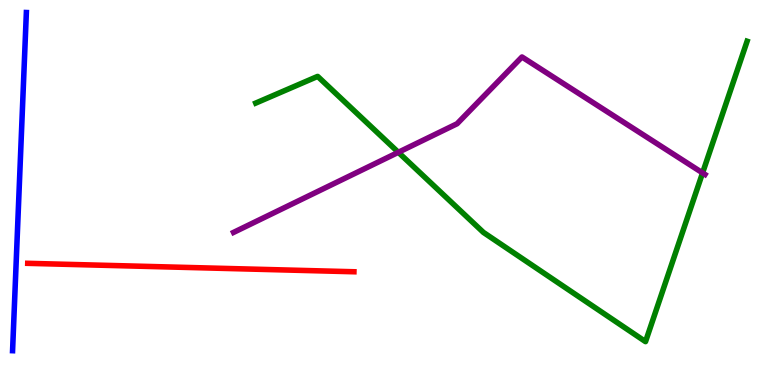[{'lines': ['blue', 'red'], 'intersections': []}, {'lines': ['green', 'red'], 'intersections': []}, {'lines': ['purple', 'red'], 'intersections': []}, {'lines': ['blue', 'green'], 'intersections': []}, {'lines': ['blue', 'purple'], 'intersections': []}, {'lines': ['green', 'purple'], 'intersections': [{'x': 5.14, 'y': 6.04}, {'x': 9.07, 'y': 5.51}]}]